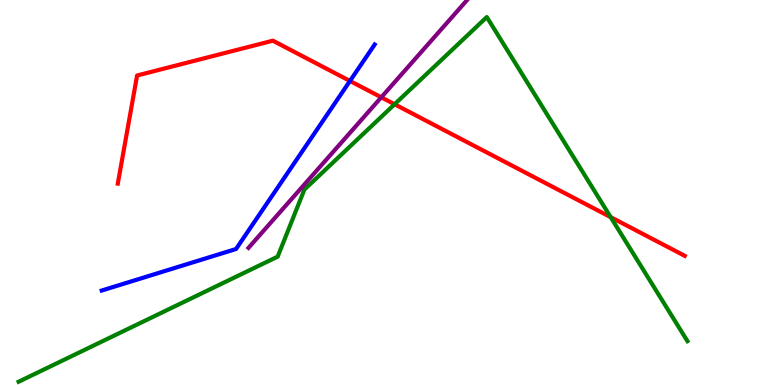[{'lines': ['blue', 'red'], 'intersections': [{'x': 4.52, 'y': 7.9}]}, {'lines': ['green', 'red'], 'intersections': [{'x': 5.09, 'y': 7.29}, {'x': 7.88, 'y': 4.36}]}, {'lines': ['purple', 'red'], 'intersections': [{'x': 4.92, 'y': 7.47}]}, {'lines': ['blue', 'green'], 'intersections': []}, {'lines': ['blue', 'purple'], 'intersections': []}, {'lines': ['green', 'purple'], 'intersections': []}]